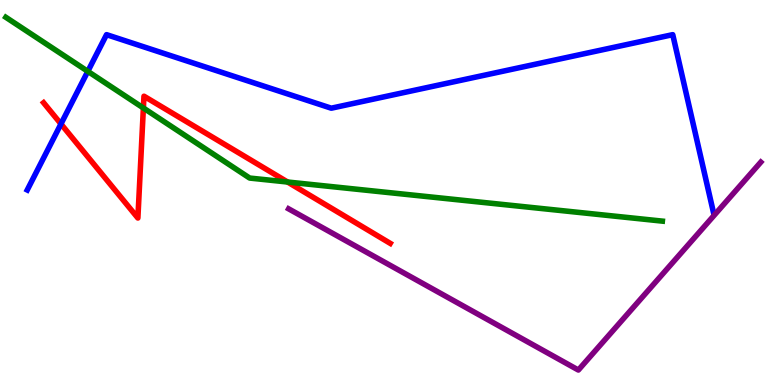[{'lines': ['blue', 'red'], 'intersections': [{'x': 0.787, 'y': 6.78}]}, {'lines': ['green', 'red'], 'intersections': [{'x': 1.85, 'y': 7.2}, {'x': 3.71, 'y': 5.27}]}, {'lines': ['purple', 'red'], 'intersections': []}, {'lines': ['blue', 'green'], 'intersections': [{'x': 1.13, 'y': 8.15}]}, {'lines': ['blue', 'purple'], 'intersections': []}, {'lines': ['green', 'purple'], 'intersections': []}]